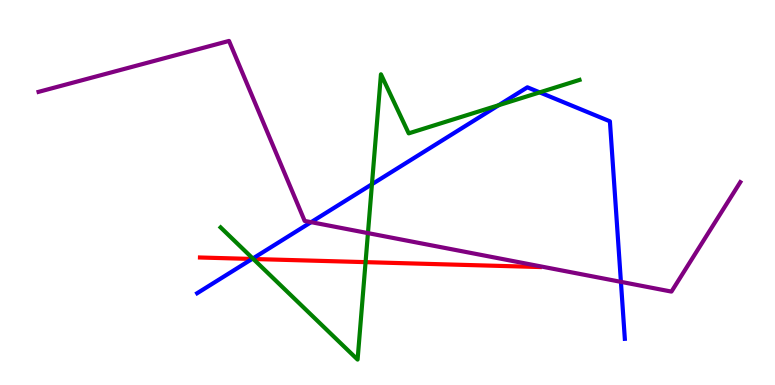[{'lines': ['blue', 'red'], 'intersections': [{'x': 3.25, 'y': 3.27}]}, {'lines': ['green', 'red'], 'intersections': [{'x': 3.27, 'y': 3.27}, {'x': 4.72, 'y': 3.19}]}, {'lines': ['purple', 'red'], 'intersections': []}, {'lines': ['blue', 'green'], 'intersections': [{'x': 3.26, 'y': 3.29}, {'x': 4.8, 'y': 5.21}, {'x': 6.43, 'y': 7.27}, {'x': 6.96, 'y': 7.6}]}, {'lines': ['blue', 'purple'], 'intersections': [{'x': 4.01, 'y': 4.23}, {'x': 8.01, 'y': 2.68}]}, {'lines': ['green', 'purple'], 'intersections': [{'x': 4.75, 'y': 3.95}]}]